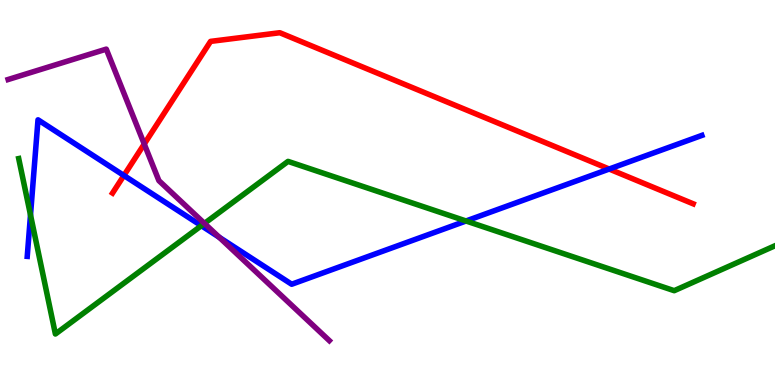[{'lines': ['blue', 'red'], 'intersections': [{'x': 1.6, 'y': 5.44}, {'x': 7.86, 'y': 5.61}]}, {'lines': ['green', 'red'], 'intersections': []}, {'lines': ['purple', 'red'], 'intersections': [{'x': 1.86, 'y': 6.26}]}, {'lines': ['blue', 'green'], 'intersections': [{'x': 0.394, 'y': 4.42}, {'x': 2.6, 'y': 4.14}, {'x': 6.01, 'y': 4.26}]}, {'lines': ['blue', 'purple'], 'intersections': [{'x': 2.83, 'y': 3.84}]}, {'lines': ['green', 'purple'], 'intersections': [{'x': 2.64, 'y': 4.2}]}]